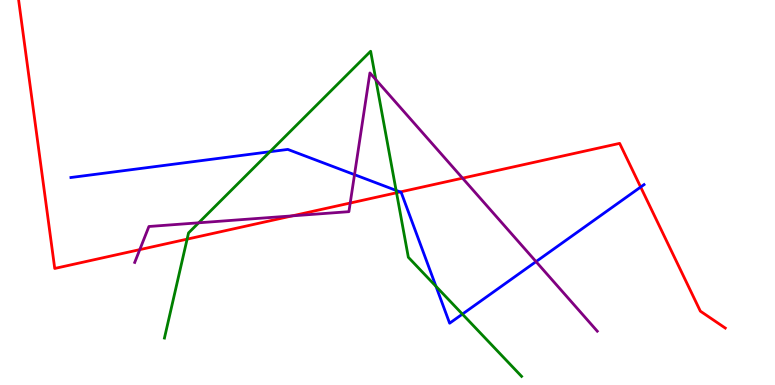[{'lines': ['blue', 'red'], 'intersections': [{'x': 5.16, 'y': 5.01}, {'x': 8.27, 'y': 5.14}]}, {'lines': ['green', 'red'], 'intersections': [{'x': 2.41, 'y': 3.79}, {'x': 5.12, 'y': 4.99}]}, {'lines': ['purple', 'red'], 'intersections': [{'x': 1.8, 'y': 3.52}, {'x': 3.77, 'y': 4.39}, {'x': 4.52, 'y': 4.73}, {'x': 5.97, 'y': 5.37}]}, {'lines': ['blue', 'green'], 'intersections': [{'x': 3.48, 'y': 6.06}, {'x': 5.11, 'y': 5.05}, {'x': 5.63, 'y': 2.56}, {'x': 5.97, 'y': 1.84}]}, {'lines': ['blue', 'purple'], 'intersections': [{'x': 4.57, 'y': 5.46}, {'x': 6.92, 'y': 3.2}]}, {'lines': ['green', 'purple'], 'intersections': [{'x': 2.56, 'y': 4.21}, {'x': 4.85, 'y': 7.93}]}]